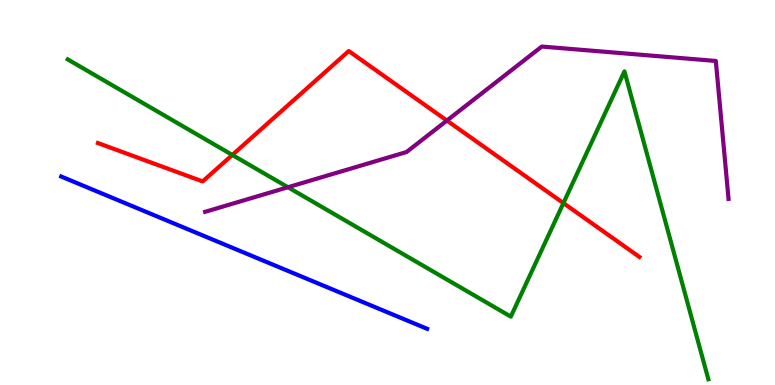[{'lines': ['blue', 'red'], 'intersections': []}, {'lines': ['green', 'red'], 'intersections': [{'x': 3.0, 'y': 5.98}, {'x': 7.27, 'y': 4.72}]}, {'lines': ['purple', 'red'], 'intersections': [{'x': 5.77, 'y': 6.87}]}, {'lines': ['blue', 'green'], 'intersections': []}, {'lines': ['blue', 'purple'], 'intersections': []}, {'lines': ['green', 'purple'], 'intersections': [{'x': 3.72, 'y': 5.14}]}]